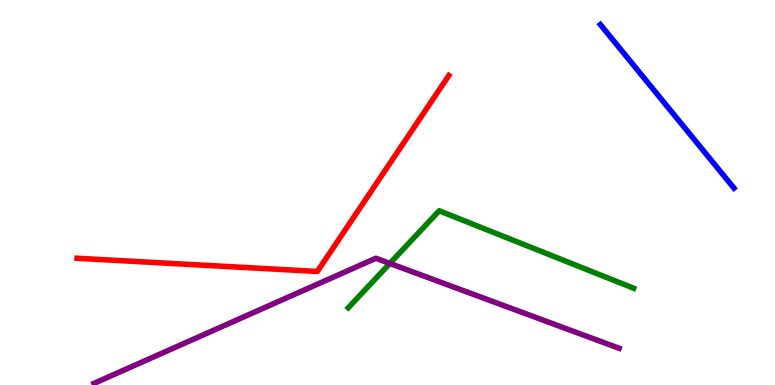[{'lines': ['blue', 'red'], 'intersections': []}, {'lines': ['green', 'red'], 'intersections': []}, {'lines': ['purple', 'red'], 'intersections': []}, {'lines': ['blue', 'green'], 'intersections': []}, {'lines': ['blue', 'purple'], 'intersections': []}, {'lines': ['green', 'purple'], 'intersections': [{'x': 5.03, 'y': 3.16}]}]